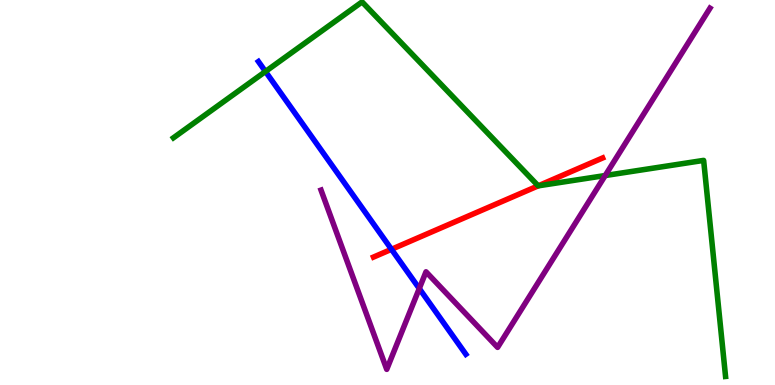[{'lines': ['blue', 'red'], 'intersections': [{'x': 5.05, 'y': 3.52}]}, {'lines': ['green', 'red'], 'intersections': [{'x': 6.94, 'y': 5.17}]}, {'lines': ['purple', 'red'], 'intersections': []}, {'lines': ['blue', 'green'], 'intersections': [{'x': 3.43, 'y': 8.14}]}, {'lines': ['blue', 'purple'], 'intersections': [{'x': 5.41, 'y': 2.51}]}, {'lines': ['green', 'purple'], 'intersections': [{'x': 7.81, 'y': 5.44}]}]